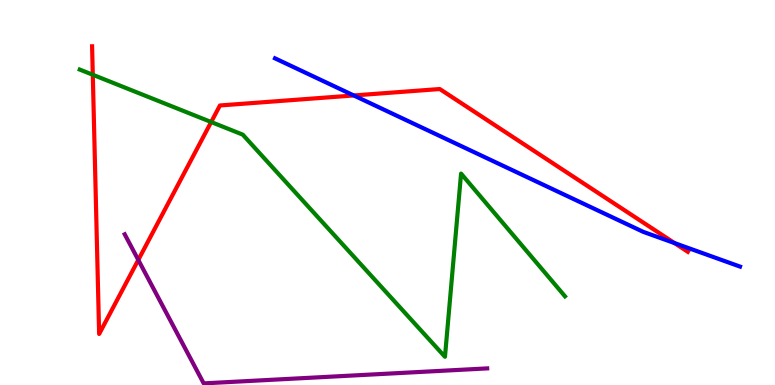[{'lines': ['blue', 'red'], 'intersections': [{'x': 4.56, 'y': 7.52}, {'x': 8.7, 'y': 3.69}]}, {'lines': ['green', 'red'], 'intersections': [{'x': 1.2, 'y': 8.06}, {'x': 2.72, 'y': 6.83}]}, {'lines': ['purple', 'red'], 'intersections': [{'x': 1.78, 'y': 3.25}]}, {'lines': ['blue', 'green'], 'intersections': []}, {'lines': ['blue', 'purple'], 'intersections': []}, {'lines': ['green', 'purple'], 'intersections': []}]